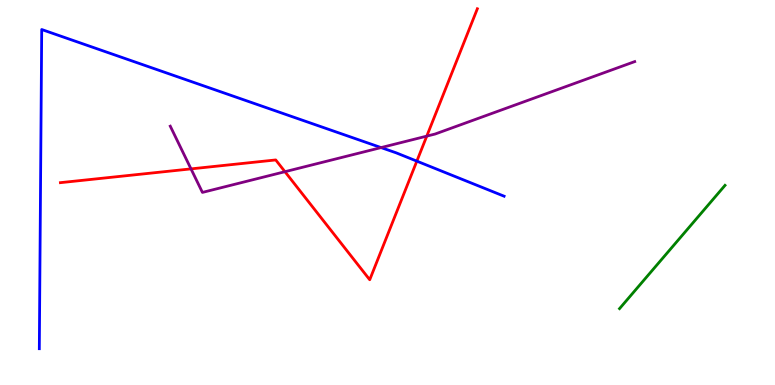[{'lines': ['blue', 'red'], 'intersections': [{'x': 5.38, 'y': 5.81}]}, {'lines': ['green', 'red'], 'intersections': []}, {'lines': ['purple', 'red'], 'intersections': [{'x': 2.46, 'y': 5.61}, {'x': 3.68, 'y': 5.54}, {'x': 5.51, 'y': 6.46}]}, {'lines': ['blue', 'green'], 'intersections': []}, {'lines': ['blue', 'purple'], 'intersections': [{'x': 4.92, 'y': 6.17}]}, {'lines': ['green', 'purple'], 'intersections': []}]